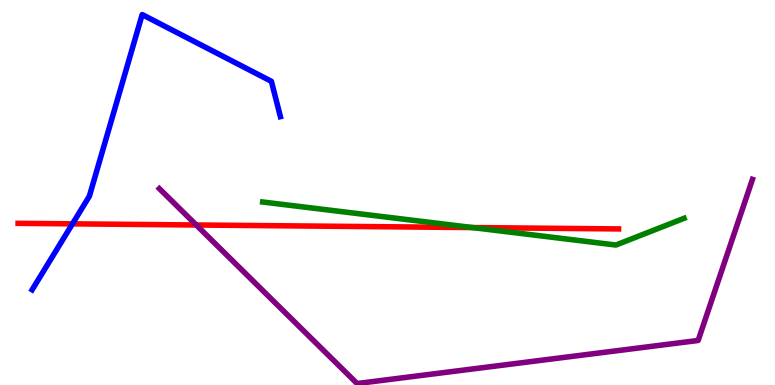[{'lines': ['blue', 'red'], 'intersections': [{'x': 0.935, 'y': 4.19}]}, {'lines': ['green', 'red'], 'intersections': [{'x': 6.1, 'y': 4.09}]}, {'lines': ['purple', 'red'], 'intersections': [{'x': 2.53, 'y': 4.16}]}, {'lines': ['blue', 'green'], 'intersections': []}, {'lines': ['blue', 'purple'], 'intersections': []}, {'lines': ['green', 'purple'], 'intersections': []}]